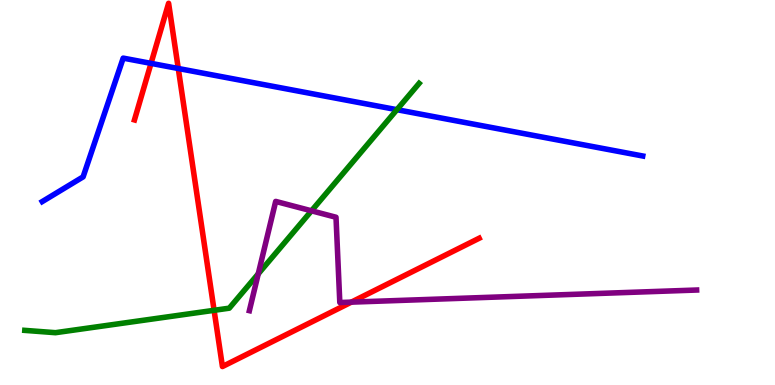[{'lines': ['blue', 'red'], 'intersections': [{'x': 1.95, 'y': 8.35}, {'x': 2.3, 'y': 8.22}]}, {'lines': ['green', 'red'], 'intersections': [{'x': 2.76, 'y': 1.94}]}, {'lines': ['purple', 'red'], 'intersections': [{'x': 4.53, 'y': 2.15}]}, {'lines': ['blue', 'green'], 'intersections': [{'x': 5.12, 'y': 7.15}]}, {'lines': ['blue', 'purple'], 'intersections': []}, {'lines': ['green', 'purple'], 'intersections': [{'x': 3.33, 'y': 2.89}, {'x': 4.02, 'y': 4.52}]}]